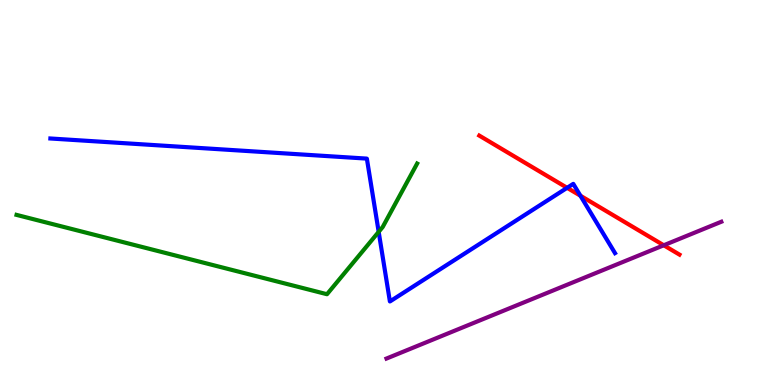[{'lines': ['blue', 'red'], 'intersections': [{'x': 7.32, 'y': 5.12}, {'x': 7.49, 'y': 4.92}]}, {'lines': ['green', 'red'], 'intersections': []}, {'lines': ['purple', 'red'], 'intersections': [{'x': 8.56, 'y': 3.63}]}, {'lines': ['blue', 'green'], 'intersections': [{'x': 4.89, 'y': 3.98}]}, {'lines': ['blue', 'purple'], 'intersections': []}, {'lines': ['green', 'purple'], 'intersections': []}]